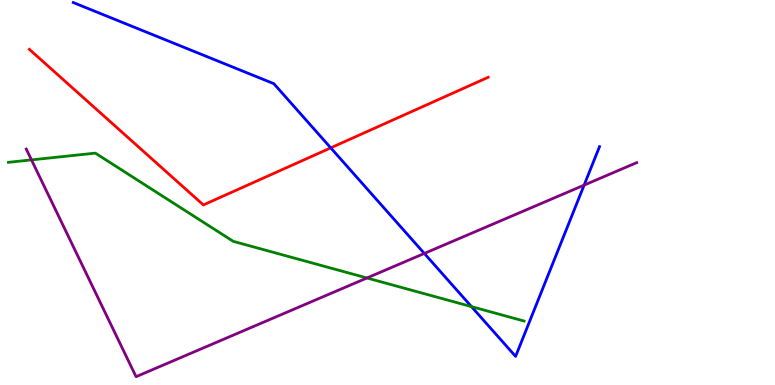[{'lines': ['blue', 'red'], 'intersections': [{'x': 4.27, 'y': 6.16}]}, {'lines': ['green', 'red'], 'intersections': []}, {'lines': ['purple', 'red'], 'intersections': []}, {'lines': ['blue', 'green'], 'intersections': [{'x': 6.08, 'y': 2.04}]}, {'lines': ['blue', 'purple'], 'intersections': [{'x': 5.48, 'y': 3.42}, {'x': 7.54, 'y': 5.19}]}, {'lines': ['green', 'purple'], 'intersections': [{'x': 0.406, 'y': 5.85}, {'x': 4.73, 'y': 2.78}]}]